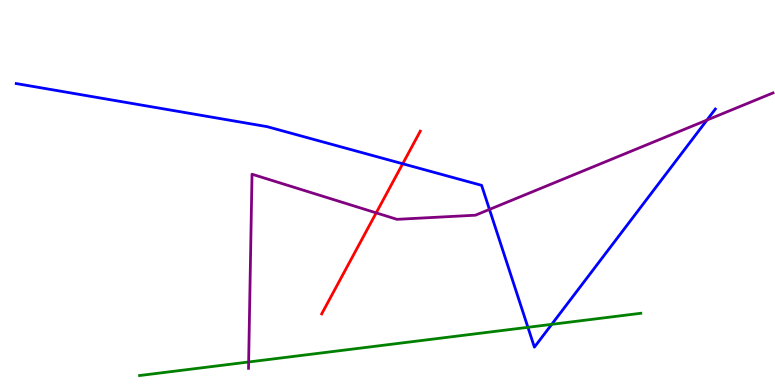[{'lines': ['blue', 'red'], 'intersections': [{'x': 5.2, 'y': 5.75}]}, {'lines': ['green', 'red'], 'intersections': []}, {'lines': ['purple', 'red'], 'intersections': [{'x': 4.85, 'y': 4.47}]}, {'lines': ['blue', 'green'], 'intersections': [{'x': 6.81, 'y': 1.5}, {'x': 7.12, 'y': 1.58}]}, {'lines': ['blue', 'purple'], 'intersections': [{'x': 6.32, 'y': 4.56}, {'x': 9.12, 'y': 6.88}]}, {'lines': ['green', 'purple'], 'intersections': [{'x': 3.21, 'y': 0.598}]}]